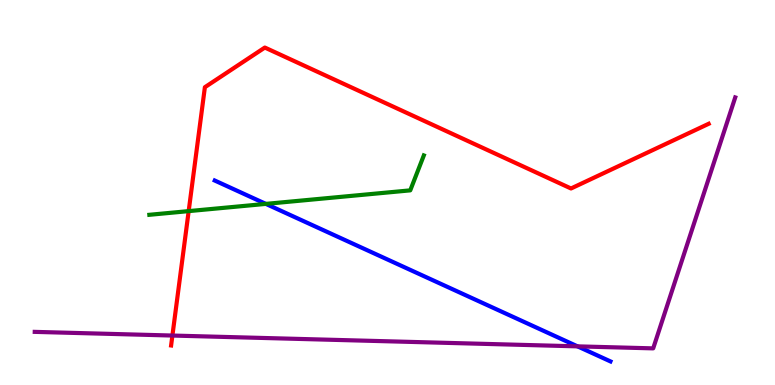[{'lines': ['blue', 'red'], 'intersections': []}, {'lines': ['green', 'red'], 'intersections': [{'x': 2.43, 'y': 4.52}]}, {'lines': ['purple', 'red'], 'intersections': [{'x': 2.22, 'y': 1.28}]}, {'lines': ['blue', 'green'], 'intersections': [{'x': 3.43, 'y': 4.7}]}, {'lines': ['blue', 'purple'], 'intersections': [{'x': 7.45, 'y': 1.0}]}, {'lines': ['green', 'purple'], 'intersections': []}]